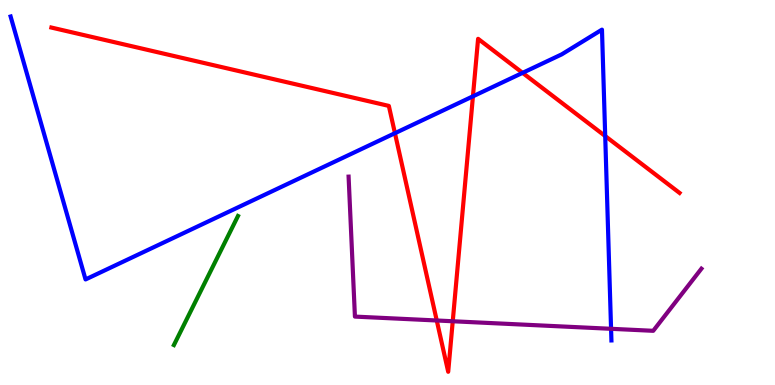[{'lines': ['blue', 'red'], 'intersections': [{'x': 5.1, 'y': 6.54}, {'x': 6.1, 'y': 7.5}, {'x': 6.74, 'y': 8.11}, {'x': 7.81, 'y': 6.47}]}, {'lines': ['green', 'red'], 'intersections': []}, {'lines': ['purple', 'red'], 'intersections': [{'x': 5.64, 'y': 1.68}, {'x': 5.84, 'y': 1.66}]}, {'lines': ['blue', 'green'], 'intersections': []}, {'lines': ['blue', 'purple'], 'intersections': [{'x': 7.88, 'y': 1.46}]}, {'lines': ['green', 'purple'], 'intersections': []}]